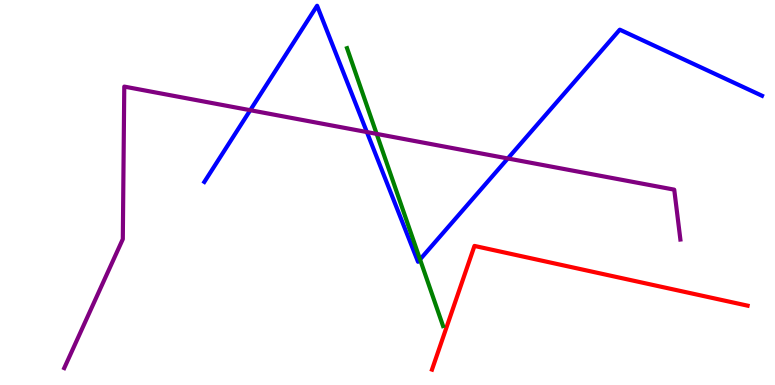[{'lines': ['blue', 'red'], 'intersections': []}, {'lines': ['green', 'red'], 'intersections': []}, {'lines': ['purple', 'red'], 'intersections': []}, {'lines': ['blue', 'green'], 'intersections': [{'x': 5.42, 'y': 3.26}]}, {'lines': ['blue', 'purple'], 'intersections': [{'x': 3.23, 'y': 7.14}, {'x': 4.73, 'y': 6.57}, {'x': 6.55, 'y': 5.88}]}, {'lines': ['green', 'purple'], 'intersections': [{'x': 4.86, 'y': 6.52}]}]